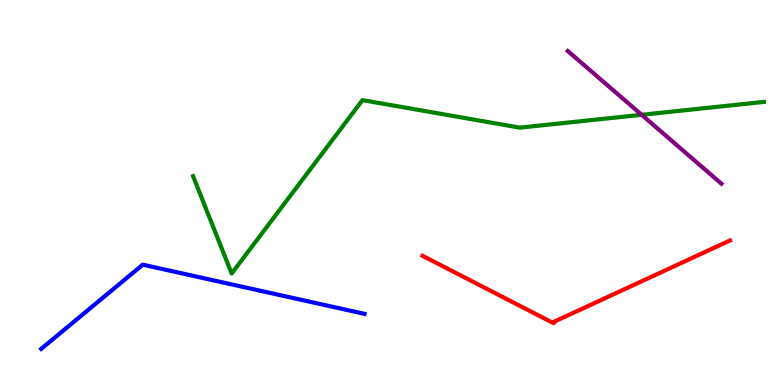[{'lines': ['blue', 'red'], 'intersections': []}, {'lines': ['green', 'red'], 'intersections': []}, {'lines': ['purple', 'red'], 'intersections': []}, {'lines': ['blue', 'green'], 'intersections': []}, {'lines': ['blue', 'purple'], 'intersections': []}, {'lines': ['green', 'purple'], 'intersections': [{'x': 8.28, 'y': 7.02}]}]